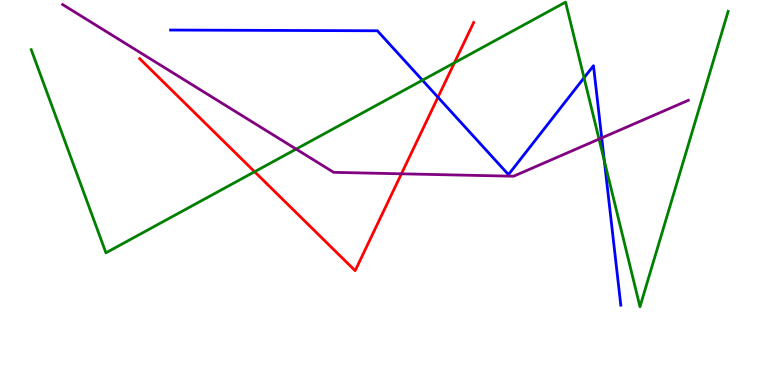[{'lines': ['blue', 'red'], 'intersections': [{'x': 5.65, 'y': 7.47}]}, {'lines': ['green', 'red'], 'intersections': [{'x': 3.29, 'y': 5.54}, {'x': 5.86, 'y': 8.37}]}, {'lines': ['purple', 'red'], 'intersections': [{'x': 5.18, 'y': 5.49}]}, {'lines': ['blue', 'green'], 'intersections': [{'x': 5.45, 'y': 7.92}, {'x': 7.54, 'y': 7.98}, {'x': 7.8, 'y': 5.82}]}, {'lines': ['blue', 'purple'], 'intersections': [{'x': 7.76, 'y': 6.42}]}, {'lines': ['green', 'purple'], 'intersections': [{'x': 3.82, 'y': 6.13}, {'x': 7.73, 'y': 6.39}]}]